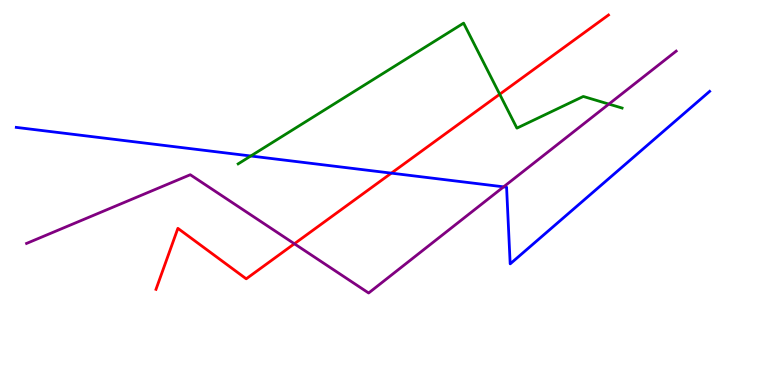[{'lines': ['blue', 'red'], 'intersections': [{'x': 5.05, 'y': 5.5}]}, {'lines': ['green', 'red'], 'intersections': [{'x': 6.45, 'y': 7.55}]}, {'lines': ['purple', 'red'], 'intersections': [{'x': 3.8, 'y': 3.67}]}, {'lines': ['blue', 'green'], 'intersections': [{'x': 3.24, 'y': 5.95}]}, {'lines': ['blue', 'purple'], 'intersections': [{'x': 6.5, 'y': 5.15}]}, {'lines': ['green', 'purple'], 'intersections': [{'x': 7.86, 'y': 7.3}]}]